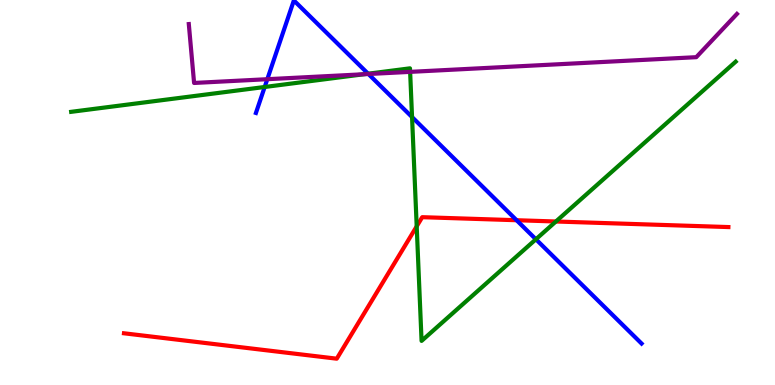[{'lines': ['blue', 'red'], 'intersections': [{'x': 6.67, 'y': 4.28}]}, {'lines': ['green', 'red'], 'intersections': [{'x': 5.38, 'y': 4.12}, {'x': 7.17, 'y': 4.25}]}, {'lines': ['purple', 'red'], 'intersections': []}, {'lines': ['blue', 'green'], 'intersections': [{'x': 3.42, 'y': 7.74}, {'x': 4.75, 'y': 8.09}, {'x': 5.32, 'y': 6.96}, {'x': 6.91, 'y': 3.79}]}, {'lines': ['blue', 'purple'], 'intersections': [{'x': 3.45, 'y': 7.94}, {'x': 4.75, 'y': 8.08}]}, {'lines': ['green', 'purple'], 'intersections': [{'x': 4.7, 'y': 8.07}, {'x': 5.29, 'y': 8.13}]}]